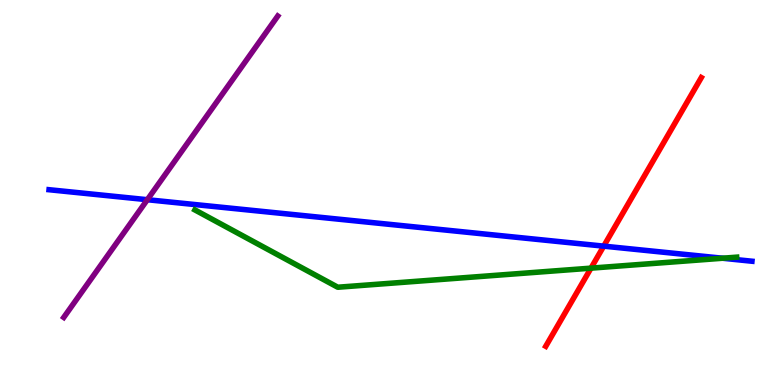[{'lines': ['blue', 'red'], 'intersections': [{'x': 7.79, 'y': 3.61}]}, {'lines': ['green', 'red'], 'intersections': [{'x': 7.63, 'y': 3.04}]}, {'lines': ['purple', 'red'], 'intersections': []}, {'lines': ['blue', 'green'], 'intersections': [{'x': 9.32, 'y': 3.29}]}, {'lines': ['blue', 'purple'], 'intersections': [{'x': 1.9, 'y': 4.81}]}, {'lines': ['green', 'purple'], 'intersections': []}]